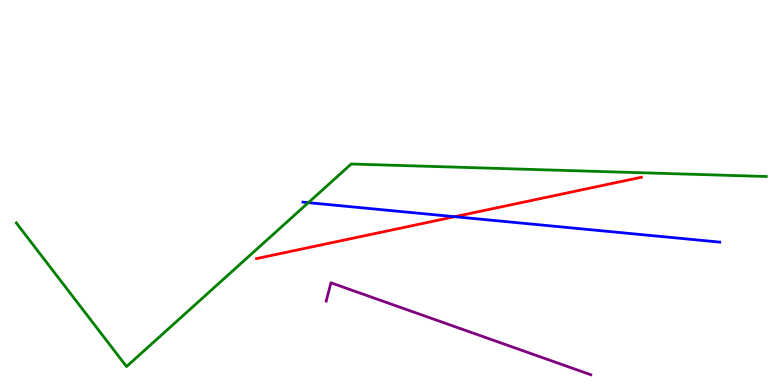[{'lines': ['blue', 'red'], 'intersections': [{'x': 5.87, 'y': 4.37}]}, {'lines': ['green', 'red'], 'intersections': []}, {'lines': ['purple', 'red'], 'intersections': []}, {'lines': ['blue', 'green'], 'intersections': [{'x': 3.98, 'y': 4.74}]}, {'lines': ['blue', 'purple'], 'intersections': []}, {'lines': ['green', 'purple'], 'intersections': []}]